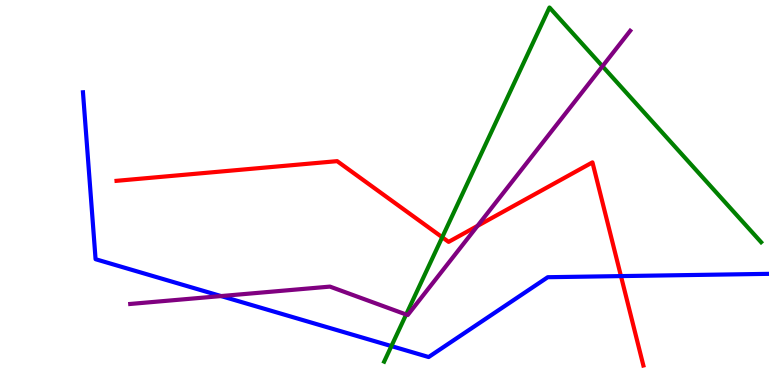[{'lines': ['blue', 'red'], 'intersections': [{'x': 8.01, 'y': 2.83}]}, {'lines': ['green', 'red'], 'intersections': [{'x': 5.71, 'y': 3.84}]}, {'lines': ['purple', 'red'], 'intersections': [{'x': 6.16, 'y': 4.13}]}, {'lines': ['blue', 'green'], 'intersections': [{'x': 5.05, 'y': 1.01}]}, {'lines': ['blue', 'purple'], 'intersections': [{'x': 2.85, 'y': 2.31}]}, {'lines': ['green', 'purple'], 'intersections': [{'x': 5.24, 'y': 1.83}, {'x': 7.77, 'y': 8.28}]}]